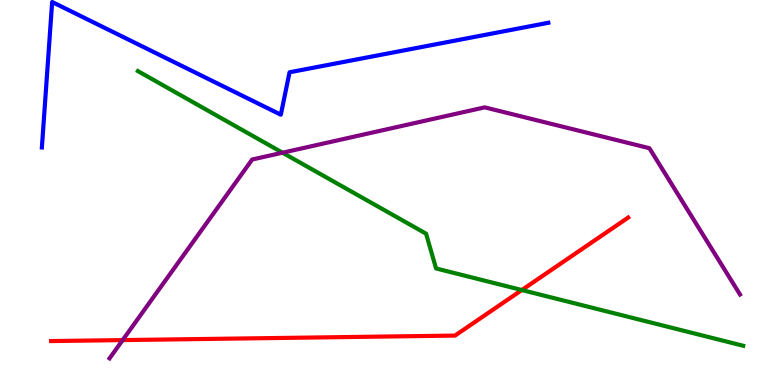[{'lines': ['blue', 'red'], 'intersections': []}, {'lines': ['green', 'red'], 'intersections': [{'x': 6.73, 'y': 2.47}]}, {'lines': ['purple', 'red'], 'intersections': [{'x': 1.58, 'y': 1.17}]}, {'lines': ['blue', 'green'], 'intersections': []}, {'lines': ['blue', 'purple'], 'intersections': []}, {'lines': ['green', 'purple'], 'intersections': [{'x': 3.65, 'y': 6.03}]}]